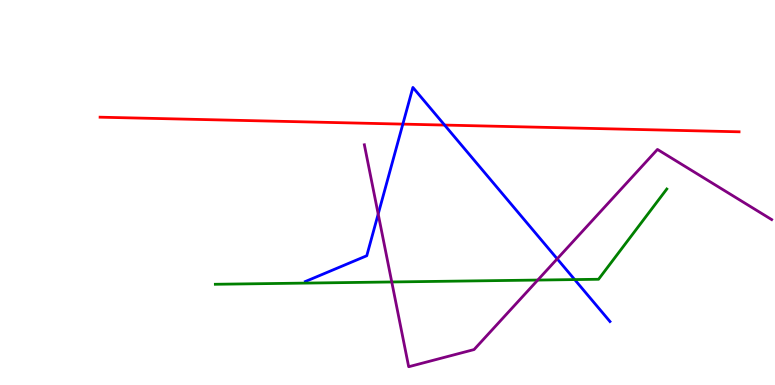[{'lines': ['blue', 'red'], 'intersections': [{'x': 5.2, 'y': 6.78}, {'x': 5.74, 'y': 6.75}]}, {'lines': ['green', 'red'], 'intersections': []}, {'lines': ['purple', 'red'], 'intersections': []}, {'lines': ['blue', 'green'], 'intersections': [{'x': 7.41, 'y': 2.74}]}, {'lines': ['blue', 'purple'], 'intersections': [{'x': 4.88, 'y': 4.44}, {'x': 7.19, 'y': 3.28}]}, {'lines': ['green', 'purple'], 'intersections': [{'x': 5.05, 'y': 2.68}, {'x': 6.94, 'y': 2.73}]}]